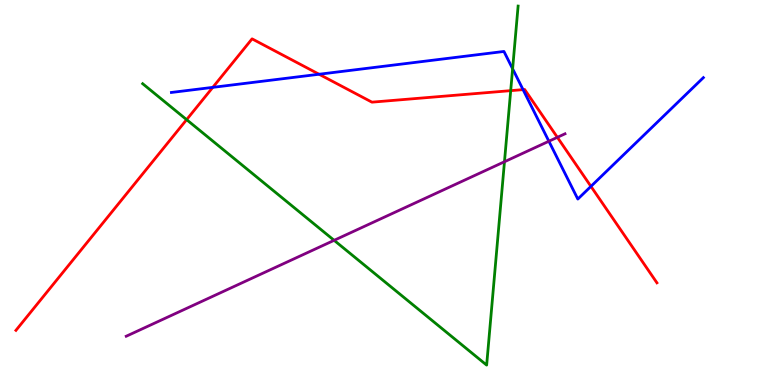[{'lines': ['blue', 'red'], 'intersections': [{'x': 2.75, 'y': 7.73}, {'x': 4.12, 'y': 8.07}, {'x': 6.75, 'y': 7.67}, {'x': 7.62, 'y': 5.16}]}, {'lines': ['green', 'red'], 'intersections': [{'x': 2.41, 'y': 6.89}, {'x': 6.59, 'y': 7.65}]}, {'lines': ['purple', 'red'], 'intersections': [{'x': 7.19, 'y': 6.43}]}, {'lines': ['blue', 'green'], 'intersections': [{'x': 6.61, 'y': 8.21}]}, {'lines': ['blue', 'purple'], 'intersections': [{'x': 7.08, 'y': 6.33}]}, {'lines': ['green', 'purple'], 'intersections': [{'x': 4.31, 'y': 3.76}, {'x': 6.51, 'y': 5.8}]}]